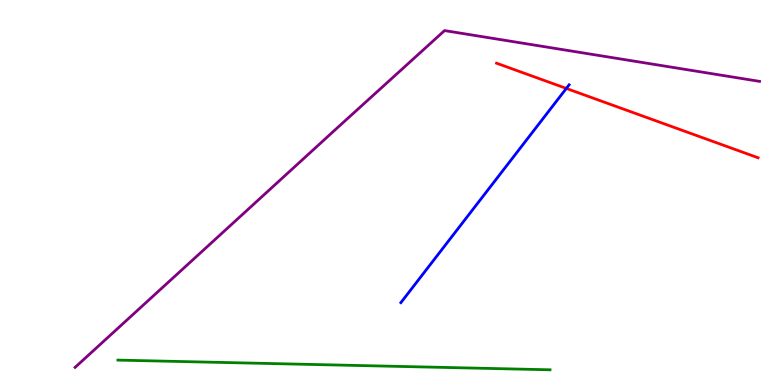[{'lines': ['blue', 'red'], 'intersections': [{'x': 7.31, 'y': 7.7}]}, {'lines': ['green', 'red'], 'intersections': []}, {'lines': ['purple', 'red'], 'intersections': []}, {'lines': ['blue', 'green'], 'intersections': []}, {'lines': ['blue', 'purple'], 'intersections': []}, {'lines': ['green', 'purple'], 'intersections': []}]